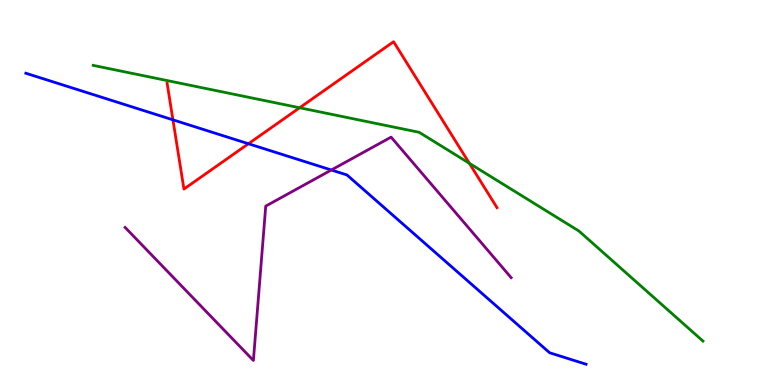[{'lines': ['blue', 'red'], 'intersections': [{'x': 2.23, 'y': 6.89}, {'x': 3.21, 'y': 6.27}]}, {'lines': ['green', 'red'], 'intersections': [{'x': 3.87, 'y': 7.2}, {'x': 6.06, 'y': 5.76}]}, {'lines': ['purple', 'red'], 'intersections': []}, {'lines': ['blue', 'green'], 'intersections': []}, {'lines': ['blue', 'purple'], 'intersections': [{'x': 4.28, 'y': 5.58}]}, {'lines': ['green', 'purple'], 'intersections': []}]